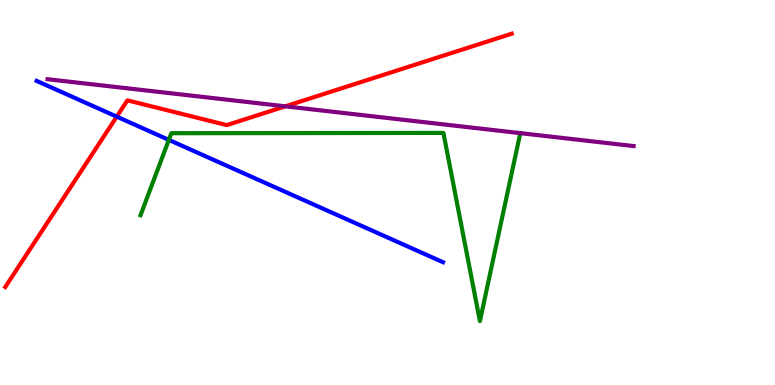[{'lines': ['blue', 'red'], 'intersections': [{'x': 1.51, 'y': 6.97}]}, {'lines': ['green', 'red'], 'intersections': []}, {'lines': ['purple', 'red'], 'intersections': [{'x': 3.68, 'y': 7.24}]}, {'lines': ['blue', 'green'], 'intersections': [{'x': 2.18, 'y': 6.37}]}, {'lines': ['blue', 'purple'], 'intersections': []}, {'lines': ['green', 'purple'], 'intersections': []}]